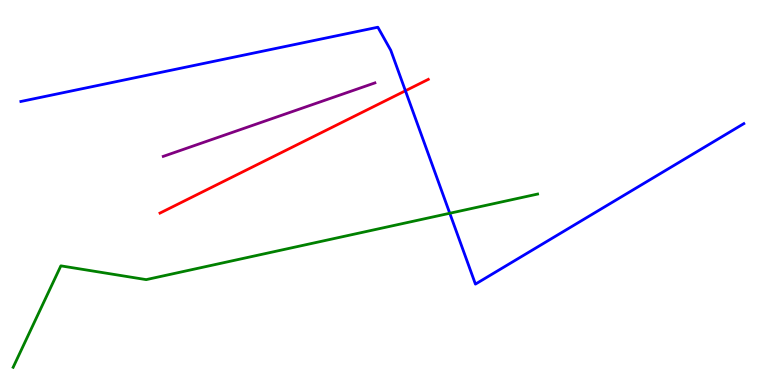[{'lines': ['blue', 'red'], 'intersections': [{'x': 5.23, 'y': 7.64}]}, {'lines': ['green', 'red'], 'intersections': []}, {'lines': ['purple', 'red'], 'intersections': []}, {'lines': ['blue', 'green'], 'intersections': [{'x': 5.8, 'y': 4.46}]}, {'lines': ['blue', 'purple'], 'intersections': []}, {'lines': ['green', 'purple'], 'intersections': []}]